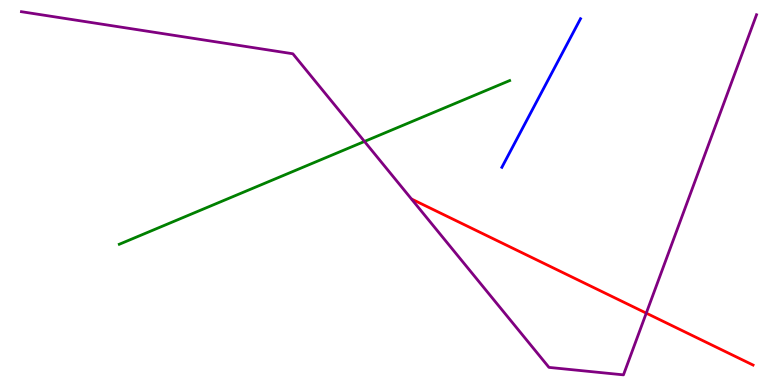[{'lines': ['blue', 'red'], 'intersections': []}, {'lines': ['green', 'red'], 'intersections': []}, {'lines': ['purple', 'red'], 'intersections': [{'x': 8.34, 'y': 1.87}]}, {'lines': ['blue', 'green'], 'intersections': []}, {'lines': ['blue', 'purple'], 'intersections': []}, {'lines': ['green', 'purple'], 'intersections': [{'x': 4.7, 'y': 6.33}]}]